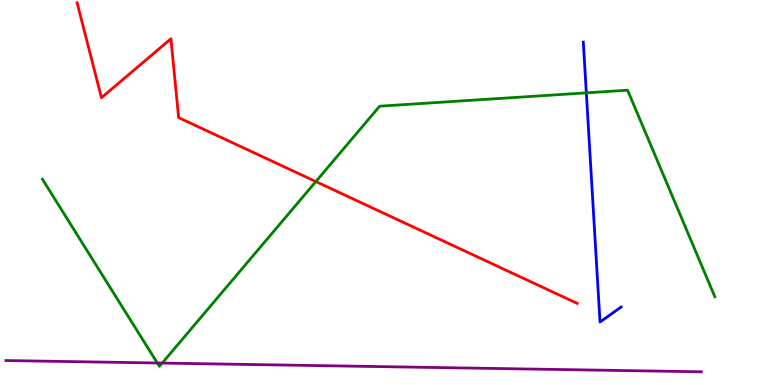[{'lines': ['blue', 'red'], 'intersections': []}, {'lines': ['green', 'red'], 'intersections': [{'x': 4.08, 'y': 5.28}]}, {'lines': ['purple', 'red'], 'intersections': []}, {'lines': ['blue', 'green'], 'intersections': [{'x': 7.57, 'y': 7.59}]}, {'lines': ['blue', 'purple'], 'intersections': []}, {'lines': ['green', 'purple'], 'intersections': [{'x': 2.03, 'y': 0.572}, {'x': 2.09, 'y': 0.569}]}]